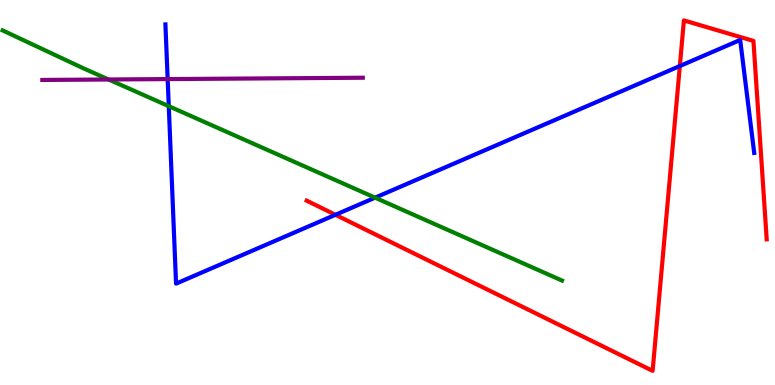[{'lines': ['blue', 'red'], 'intersections': [{'x': 4.33, 'y': 4.42}, {'x': 8.77, 'y': 8.28}]}, {'lines': ['green', 'red'], 'intersections': []}, {'lines': ['purple', 'red'], 'intersections': []}, {'lines': ['blue', 'green'], 'intersections': [{'x': 2.18, 'y': 7.24}, {'x': 4.84, 'y': 4.87}]}, {'lines': ['blue', 'purple'], 'intersections': [{'x': 2.16, 'y': 7.95}]}, {'lines': ['green', 'purple'], 'intersections': [{'x': 1.4, 'y': 7.94}]}]